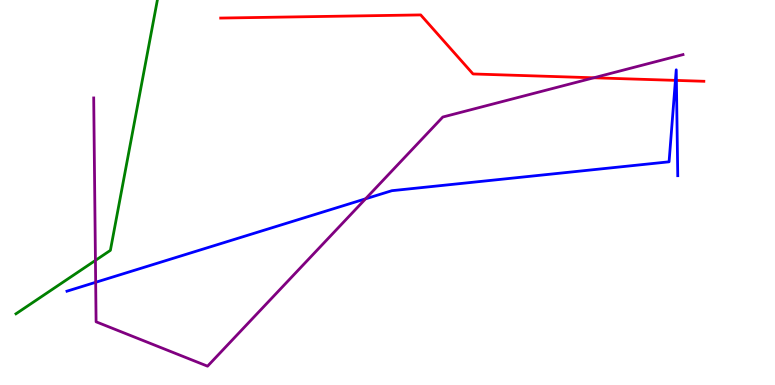[{'lines': ['blue', 'red'], 'intersections': [{'x': 8.72, 'y': 7.91}, {'x': 8.73, 'y': 7.91}]}, {'lines': ['green', 'red'], 'intersections': []}, {'lines': ['purple', 'red'], 'intersections': [{'x': 7.66, 'y': 7.98}]}, {'lines': ['blue', 'green'], 'intersections': []}, {'lines': ['blue', 'purple'], 'intersections': [{'x': 1.23, 'y': 2.67}, {'x': 4.72, 'y': 4.84}]}, {'lines': ['green', 'purple'], 'intersections': [{'x': 1.23, 'y': 3.24}]}]